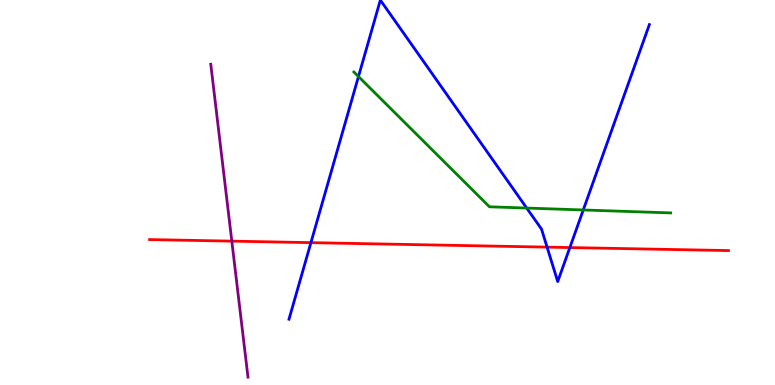[{'lines': ['blue', 'red'], 'intersections': [{'x': 4.01, 'y': 3.7}, {'x': 7.06, 'y': 3.58}, {'x': 7.35, 'y': 3.57}]}, {'lines': ['green', 'red'], 'intersections': []}, {'lines': ['purple', 'red'], 'intersections': [{'x': 2.99, 'y': 3.74}]}, {'lines': ['blue', 'green'], 'intersections': [{'x': 4.63, 'y': 8.01}, {'x': 6.8, 'y': 4.6}, {'x': 7.53, 'y': 4.55}]}, {'lines': ['blue', 'purple'], 'intersections': []}, {'lines': ['green', 'purple'], 'intersections': []}]